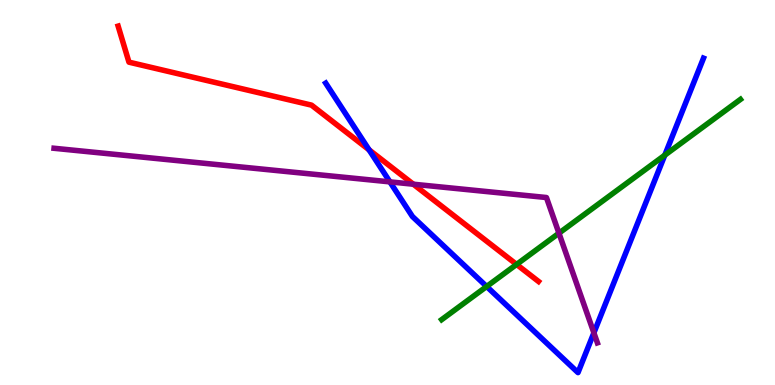[{'lines': ['blue', 'red'], 'intersections': [{'x': 4.76, 'y': 6.11}]}, {'lines': ['green', 'red'], 'intersections': [{'x': 6.67, 'y': 3.13}]}, {'lines': ['purple', 'red'], 'intersections': [{'x': 5.33, 'y': 5.22}]}, {'lines': ['blue', 'green'], 'intersections': [{'x': 6.28, 'y': 2.56}, {'x': 8.58, 'y': 5.97}]}, {'lines': ['blue', 'purple'], 'intersections': [{'x': 5.03, 'y': 5.28}, {'x': 7.66, 'y': 1.36}]}, {'lines': ['green', 'purple'], 'intersections': [{'x': 7.21, 'y': 3.94}]}]